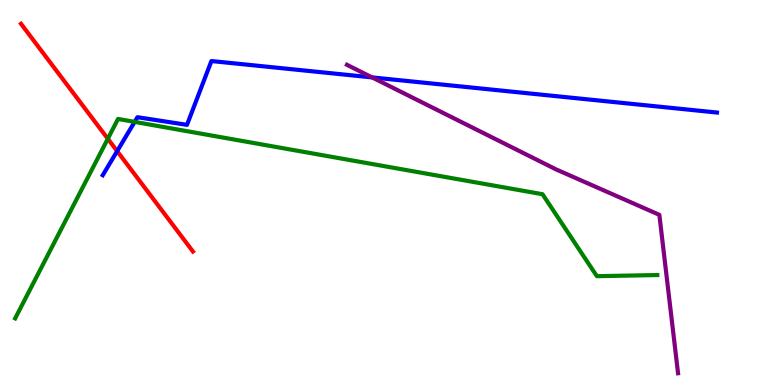[{'lines': ['blue', 'red'], 'intersections': [{'x': 1.51, 'y': 6.07}]}, {'lines': ['green', 'red'], 'intersections': [{'x': 1.39, 'y': 6.4}]}, {'lines': ['purple', 'red'], 'intersections': []}, {'lines': ['blue', 'green'], 'intersections': [{'x': 1.74, 'y': 6.83}]}, {'lines': ['blue', 'purple'], 'intersections': [{'x': 4.8, 'y': 7.99}]}, {'lines': ['green', 'purple'], 'intersections': []}]